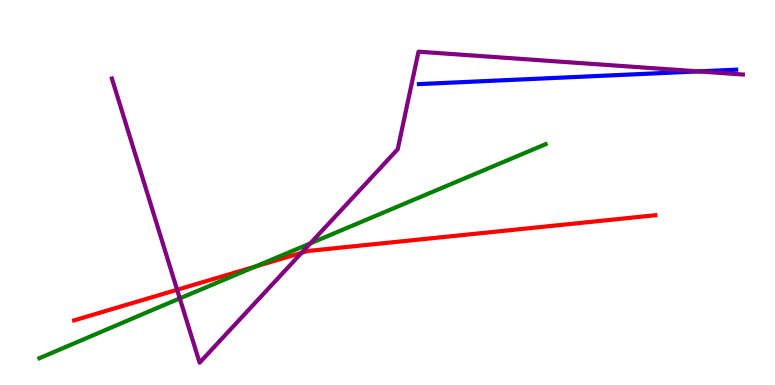[{'lines': ['blue', 'red'], 'intersections': []}, {'lines': ['green', 'red'], 'intersections': [{'x': 3.3, 'y': 3.08}]}, {'lines': ['purple', 'red'], 'intersections': [{'x': 2.29, 'y': 2.47}, {'x': 3.89, 'y': 3.43}]}, {'lines': ['blue', 'green'], 'intersections': []}, {'lines': ['blue', 'purple'], 'intersections': [{'x': 9.01, 'y': 8.15}]}, {'lines': ['green', 'purple'], 'intersections': [{'x': 2.32, 'y': 2.25}, {'x': 4.0, 'y': 3.68}]}]